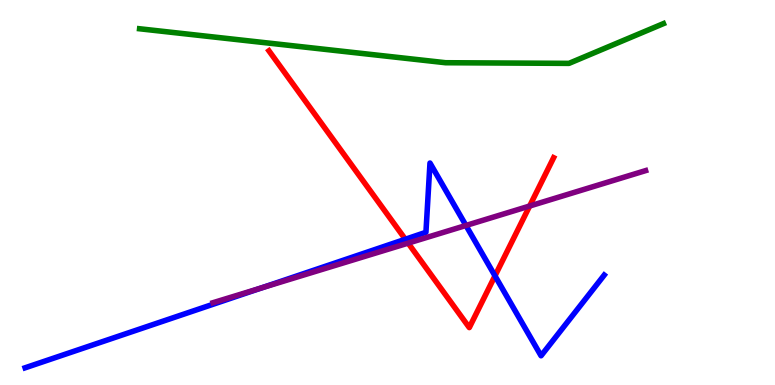[{'lines': ['blue', 'red'], 'intersections': [{'x': 5.23, 'y': 3.79}, {'x': 6.39, 'y': 2.84}]}, {'lines': ['green', 'red'], 'intersections': []}, {'lines': ['purple', 'red'], 'intersections': [{'x': 5.27, 'y': 3.69}, {'x': 6.83, 'y': 4.65}]}, {'lines': ['blue', 'green'], 'intersections': []}, {'lines': ['blue', 'purple'], 'intersections': [{'x': 3.37, 'y': 2.52}, {'x': 6.01, 'y': 4.14}]}, {'lines': ['green', 'purple'], 'intersections': []}]